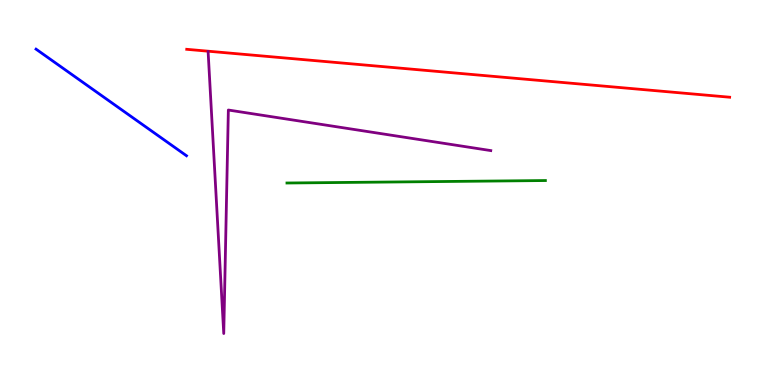[{'lines': ['blue', 'red'], 'intersections': []}, {'lines': ['green', 'red'], 'intersections': []}, {'lines': ['purple', 'red'], 'intersections': []}, {'lines': ['blue', 'green'], 'intersections': []}, {'lines': ['blue', 'purple'], 'intersections': []}, {'lines': ['green', 'purple'], 'intersections': []}]